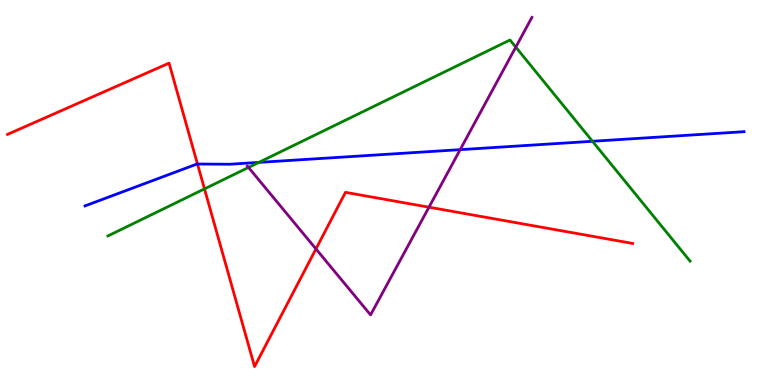[{'lines': ['blue', 'red'], 'intersections': [{'x': 2.55, 'y': 5.74}]}, {'lines': ['green', 'red'], 'intersections': [{'x': 2.64, 'y': 5.09}]}, {'lines': ['purple', 'red'], 'intersections': [{'x': 4.08, 'y': 3.53}, {'x': 5.54, 'y': 4.62}]}, {'lines': ['blue', 'green'], 'intersections': [{'x': 3.34, 'y': 5.78}, {'x': 7.64, 'y': 6.33}]}, {'lines': ['blue', 'purple'], 'intersections': [{'x': 5.94, 'y': 6.11}]}, {'lines': ['green', 'purple'], 'intersections': [{'x': 3.21, 'y': 5.65}, {'x': 6.66, 'y': 8.78}]}]